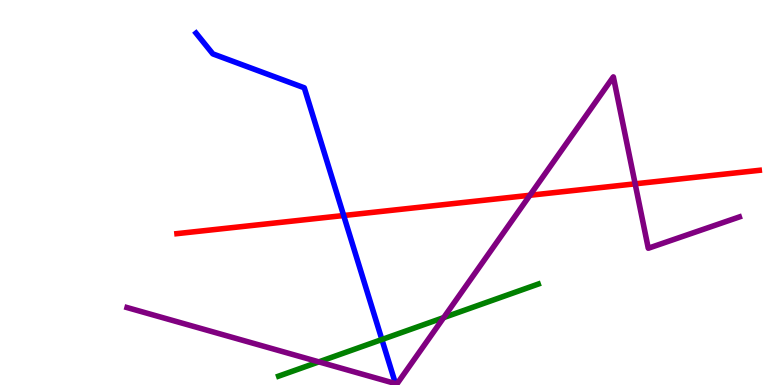[{'lines': ['blue', 'red'], 'intersections': [{'x': 4.43, 'y': 4.4}]}, {'lines': ['green', 'red'], 'intersections': []}, {'lines': ['purple', 'red'], 'intersections': [{'x': 6.84, 'y': 4.93}, {'x': 8.2, 'y': 5.23}]}, {'lines': ['blue', 'green'], 'intersections': [{'x': 4.93, 'y': 1.18}]}, {'lines': ['blue', 'purple'], 'intersections': [{'x': 5.1, 'y': 0.0373}]}, {'lines': ['green', 'purple'], 'intersections': [{'x': 4.11, 'y': 0.601}, {'x': 5.73, 'y': 1.75}]}]